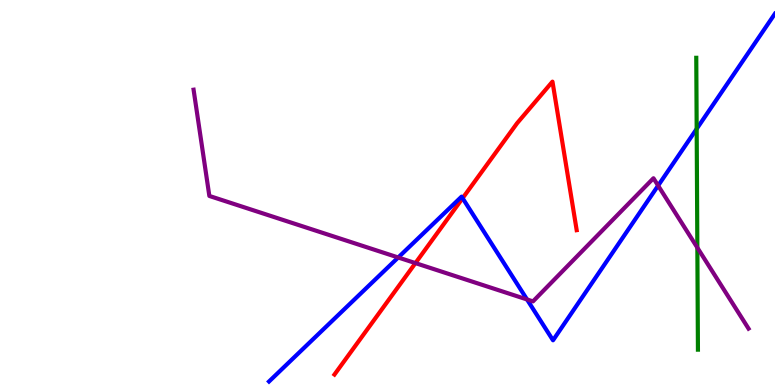[{'lines': ['blue', 'red'], 'intersections': [{'x': 5.97, 'y': 4.85}]}, {'lines': ['green', 'red'], 'intersections': []}, {'lines': ['purple', 'red'], 'intersections': [{'x': 5.36, 'y': 3.17}]}, {'lines': ['blue', 'green'], 'intersections': [{'x': 8.99, 'y': 6.65}]}, {'lines': ['blue', 'purple'], 'intersections': [{'x': 5.14, 'y': 3.31}, {'x': 6.8, 'y': 2.22}, {'x': 8.49, 'y': 5.18}]}, {'lines': ['green', 'purple'], 'intersections': [{'x': 9.0, 'y': 3.57}]}]